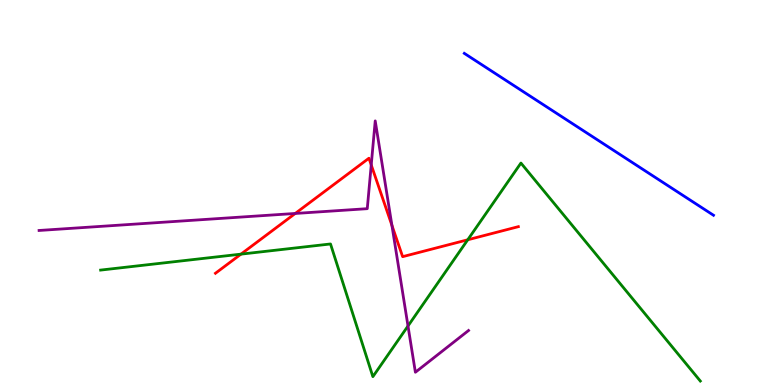[{'lines': ['blue', 'red'], 'intersections': []}, {'lines': ['green', 'red'], 'intersections': [{'x': 3.11, 'y': 3.4}, {'x': 6.04, 'y': 3.77}]}, {'lines': ['purple', 'red'], 'intersections': [{'x': 3.81, 'y': 4.46}, {'x': 4.79, 'y': 5.72}, {'x': 5.06, 'y': 4.15}]}, {'lines': ['blue', 'green'], 'intersections': []}, {'lines': ['blue', 'purple'], 'intersections': []}, {'lines': ['green', 'purple'], 'intersections': [{'x': 5.26, 'y': 1.53}]}]